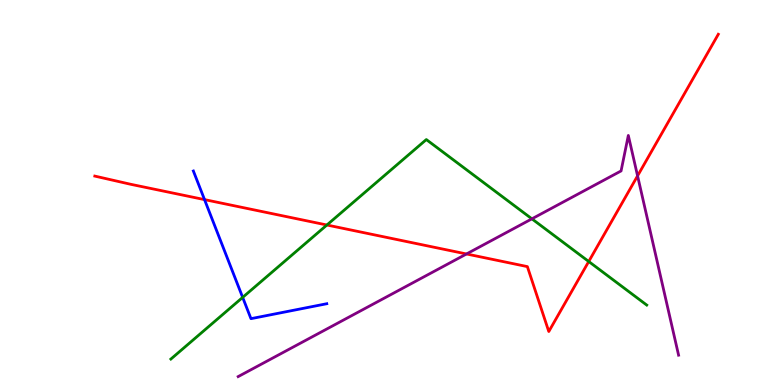[{'lines': ['blue', 'red'], 'intersections': [{'x': 2.64, 'y': 4.82}]}, {'lines': ['green', 'red'], 'intersections': [{'x': 4.22, 'y': 4.16}, {'x': 7.6, 'y': 3.21}]}, {'lines': ['purple', 'red'], 'intersections': [{'x': 6.02, 'y': 3.4}, {'x': 8.23, 'y': 5.43}]}, {'lines': ['blue', 'green'], 'intersections': [{'x': 3.13, 'y': 2.28}]}, {'lines': ['blue', 'purple'], 'intersections': []}, {'lines': ['green', 'purple'], 'intersections': [{'x': 6.86, 'y': 4.32}]}]